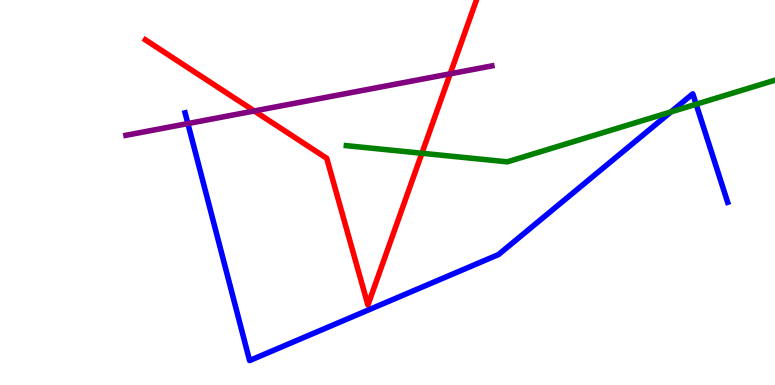[{'lines': ['blue', 'red'], 'intersections': []}, {'lines': ['green', 'red'], 'intersections': [{'x': 5.44, 'y': 6.02}]}, {'lines': ['purple', 'red'], 'intersections': [{'x': 3.28, 'y': 7.12}, {'x': 5.81, 'y': 8.08}]}, {'lines': ['blue', 'green'], 'intersections': [{'x': 8.66, 'y': 7.09}, {'x': 8.98, 'y': 7.29}]}, {'lines': ['blue', 'purple'], 'intersections': [{'x': 2.42, 'y': 6.79}]}, {'lines': ['green', 'purple'], 'intersections': []}]